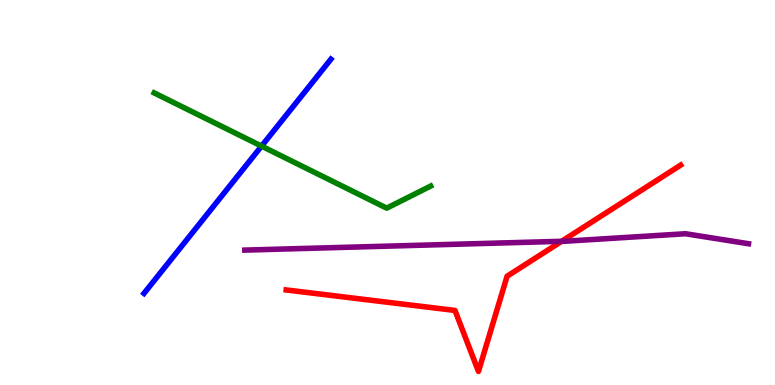[{'lines': ['blue', 'red'], 'intersections': []}, {'lines': ['green', 'red'], 'intersections': []}, {'lines': ['purple', 'red'], 'intersections': [{'x': 7.25, 'y': 3.73}]}, {'lines': ['blue', 'green'], 'intersections': [{'x': 3.37, 'y': 6.2}]}, {'lines': ['blue', 'purple'], 'intersections': []}, {'lines': ['green', 'purple'], 'intersections': []}]